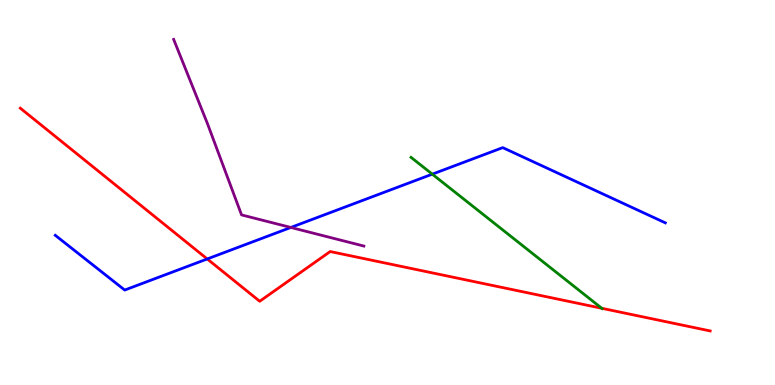[{'lines': ['blue', 'red'], 'intersections': [{'x': 2.67, 'y': 3.27}]}, {'lines': ['green', 'red'], 'intersections': [{'x': 7.76, 'y': 1.99}]}, {'lines': ['purple', 'red'], 'intersections': []}, {'lines': ['blue', 'green'], 'intersections': [{'x': 5.58, 'y': 5.48}]}, {'lines': ['blue', 'purple'], 'intersections': [{'x': 3.75, 'y': 4.09}]}, {'lines': ['green', 'purple'], 'intersections': []}]